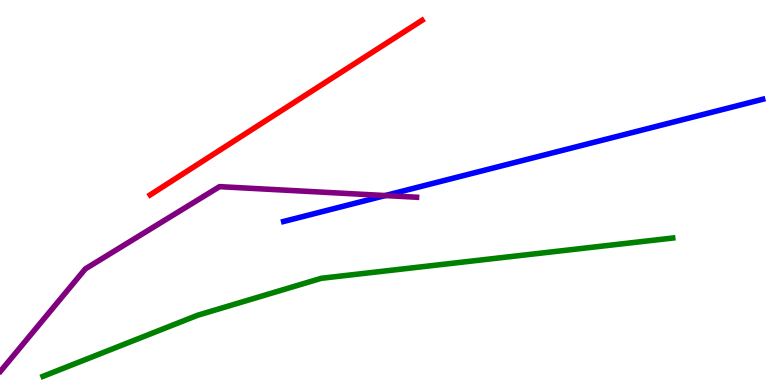[{'lines': ['blue', 'red'], 'intersections': []}, {'lines': ['green', 'red'], 'intersections': []}, {'lines': ['purple', 'red'], 'intersections': []}, {'lines': ['blue', 'green'], 'intersections': []}, {'lines': ['blue', 'purple'], 'intersections': [{'x': 4.97, 'y': 4.92}]}, {'lines': ['green', 'purple'], 'intersections': []}]